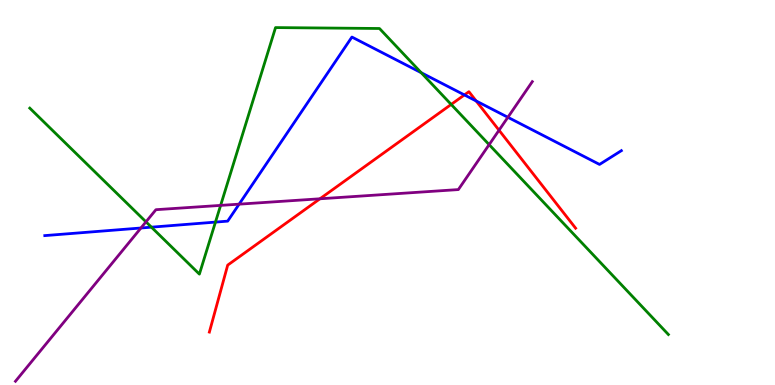[{'lines': ['blue', 'red'], 'intersections': [{'x': 5.99, 'y': 7.53}, {'x': 6.14, 'y': 7.38}]}, {'lines': ['green', 'red'], 'intersections': [{'x': 5.82, 'y': 7.29}]}, {'lines': ['purple', 'red'], 'intersections': [{'x': 4.13, 'y': 4.84}, {'x': 6.44, 'y': 6.62}]}, {'lines': ['blue', 'green'], 'intersections': [{'x': 1.95, 'y': 4.1}, {'x': 2.78, 'y': 4.23}, {'x': 5.43, 'y': 8.11}]}, {'lines': ['blue', 'purple'], 'intersections': [{'x': 1.82, 'y': 4.08}, {'x': 3.09, 'y': 4.7}, {'x': 6.55, 'y': 6.95}]}, {'lines': ['green', 'purple'], 'intersections': [{'x': 1.88, 'y': 4.24}, {'x': 2.85, 'y': 4.67}, {'x': 6.31, 'y': 6.24}]}]